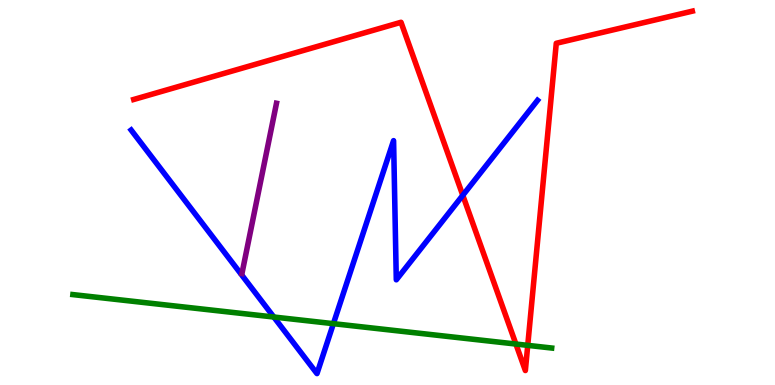[{'lines': ['blue', 'red'], 'intersections': [{'x': 5.97, 'y': 4.93}]}, {'lines': ['green', 'red'], 'intersections': [{'x': 6.66, 'y': 1.06}, {'x': 6.81, 'y': 1.03}]}, {'lines': ['purple', 'red'], 'intersections': []}, {'lines': ['blue', 'green'], 'intersections': [{'x': 3.53, 'y': 1.77}, {'x': 4.3, 'y': 1.59}]}, {'lines': ['blue', 'purple'], 'intersections': []}, {'lines': ['green', 'purple'], 'intersections': []}]